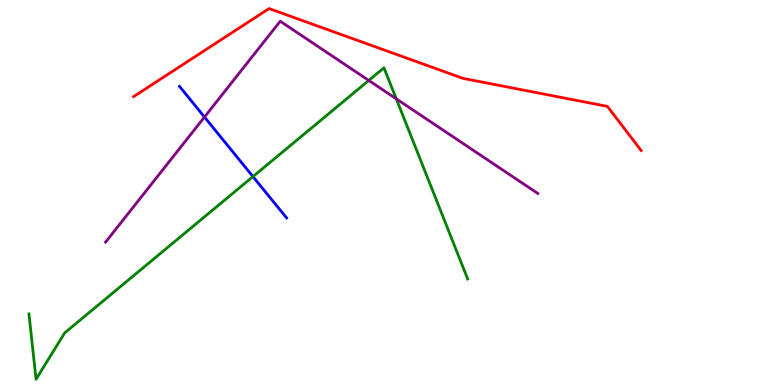[{'lines': ['blue', 'red'], 'intersections': []}, {'lines': ['green', 'red'], 'intersections': []}, {'lines': ['purple', 'red'], 'intersections': []}, {'lines': ['blue', 'green'], 'intersections': [{'x': 3.26, 'y': 5.41}]}, {'lines': ['blue', 'purple'], 'intersections': [{'x': 2.64, 'y': 6.96}]}, {'lines': ['green', 'purple'], 'intersections': [{'x': 4.76, 'y': 7.91}, {'x': 5.11, 'y': 7.43}]}]